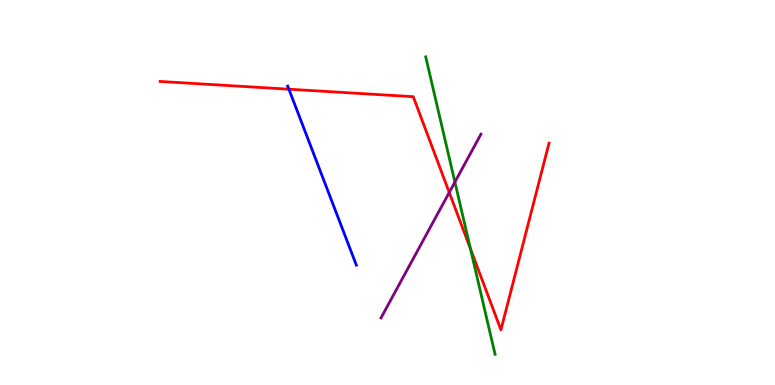[{'lines': ['blue', 'red'], 'intersections': [{'x': 3.73, 'y': 7.68}]}, {'lines': ['green', 'red'], 'intersections': [{'x': 6.07, 'y': 3.53}]}, {'lines': ['purple', 'red'], 'intersections': [{'x': 5.8, 'y': 5.0}]}, {'lines': ['blue', 'green'], 'intersections': []}, {'lines': ['blue', 'purple'], 'intersections': []}, {'lines': ['green', 'purple'], 'intersections': [{'x': 5.87, 'y': 5.27}]}]